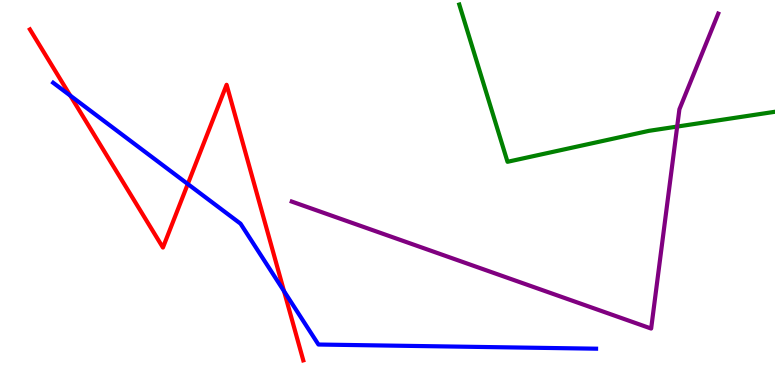[{'lines': ['blue', 'red'], 'intersections': [{'x': 0.907, 'y': 7.52}, {'x': 2.42, 'y': 5.22}, {'x': 3.66, 'y': 2.44}]}, {'lines': ['green', 'red'], 'intersections': []}, {'lines': ['purple', 'red'], 'intersections': []}, {'lines': ['blue', 'green'], 'intersections': []}, {'lines': ['blue', 'purple'], 'intersections': []}, {'lines': ['green', 'purple'], 'intersections': [{'x': 8.74, 'y': 6.71}]}]